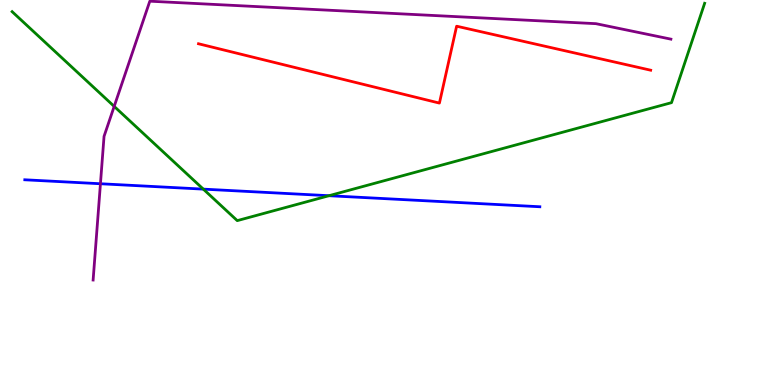[{'lines': ['blue', 'red'], 'intersections': []}, {'lines': ['green', 'red'], 'intersections': []}, {'lines': ['purple', 'red'], 'intersections': []}, {'lines': ['blue', 'green'], 'intersections': [{'x': 2.62, 'y': 5.09}, {'x': 4.24, 'y': 4.92}]}, {'lines': ['blue', 'purple'], 'intersections': [{'x': 1.3, 'y': 5.23}]}, {'lines': ['green', 'purple'], 'intersections': [{'x': 1.47, 'y': 7.24}]}]